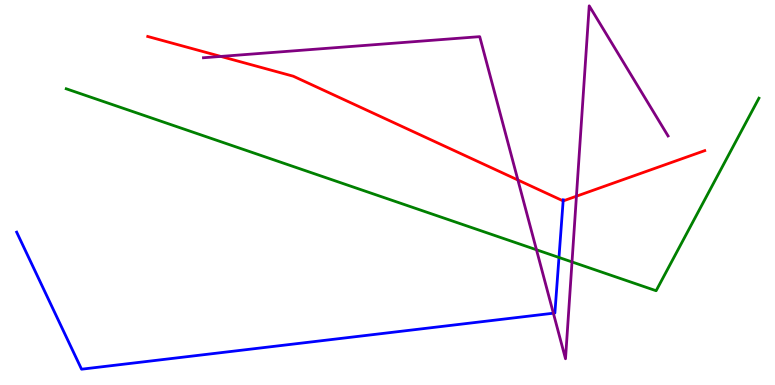[{'lines': ['blue', 'red'], 'intersections': [{'x': 7.27, 'y': 4.78}]}, {'lines': ['green', 'red'], 'intersections': []}, {'lines': ['purple', 'red'], 'intersections': [{'x': 2.85, 'y': 8.53}, {'x': 6.68, 'y': 5.32}, {'x': 7.44, 'y': 4.9}]}, {'lines': ['blue', 'green'], 'intersections': [{'x': 7.21, 'y': 3.31}]}, {'lines': ['blue', 'purple'], 'intersections': [{'x': 7.14, 'y': 1.86}]}, {'lines': ['green', 'purple'], 'intersections': [{'x': 6.92, 'y': 3.51}, {'x': 7.38, 'y': 3.2}]}]